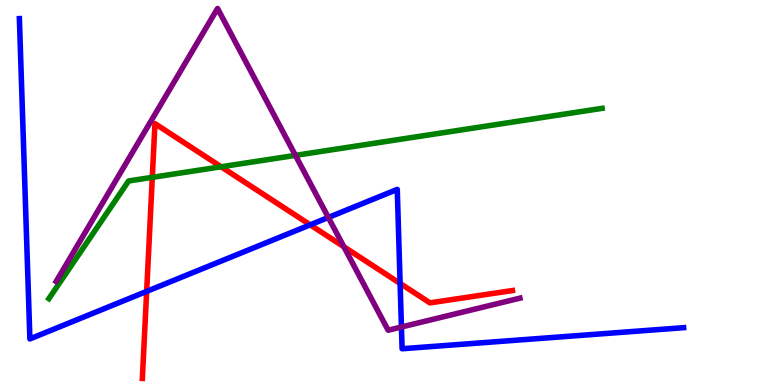[{'lines': ['blue', 'red'], 'intersections': [{'x': 1.89, 'y': 2.43}, {'x': 4.0, 'y': 4.16}, {'x': 5.16, 'y': 2.64}]}, {'lines': ['green', 'red'], 'intersections': [{'x': 1.97, 'y': 5.39}, {'x': 2.85, 'y': 5.67}]}, {'lines': ['purple', 'red'], 'intersections': [{'x': 4.44, 'y': 3.59}]}, {'lines': ['blue', 'green'], 'intersections': []}, {'lines': ['blue', 'purple'], 'intersections': [{'x': 4.24, 'y': 4.35}, {'x': 5.18, 'y': 1.51}]}, {'lines': ['green', 'purple'], 'intersections': [{'x': 3.81, 'y': 5.96}]}]